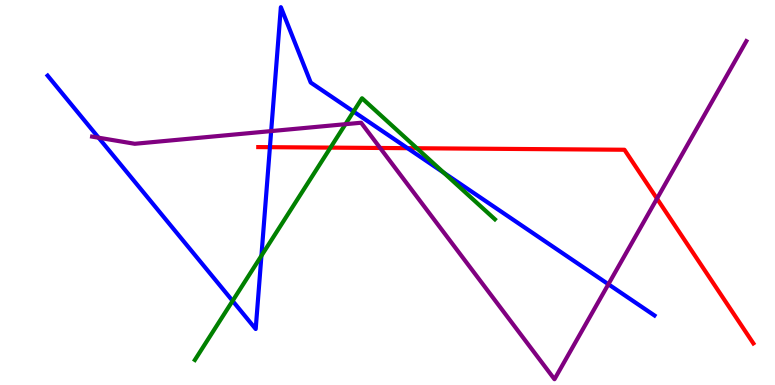[{'lines': ['blue', 'red'], 'intersections': [{'x': 3.48, 'y': 6.18}, {'x': 5.26, 'y': 6.15}]}, {'lines': ['green', 'red'], 'intersections': [{'x': 4.26, 'y': 6.17}, {'x': 5.38, 'y': 6.15}]}, {'lines': ['purple', 'red'], 'intersections': [{'x': 4.91, 'y': 6.16}, {'x': 8.48, 'y': 4.84}]}, {'lines': ['blue', 'green'], 'intersections': [{'x': 3.0, 'y': 2.18}, {'x': 3.37, 'y': 3.36}, {'x': 4.56, 'y': 7.1}, {'x': 5.73, 'y': 5.51}]}, {'lines': ['blue', 'purple'], 'intersections': [{'x': 1.27, 'y': 6.42}, {'x': 3.5, 'y': 6.59}, {'x': 7.85, 'y': 2.62}]}, {'lines': ['green', 'purple'], 'intersections': [{'x': 4.46, 'y': 6.77}]}]